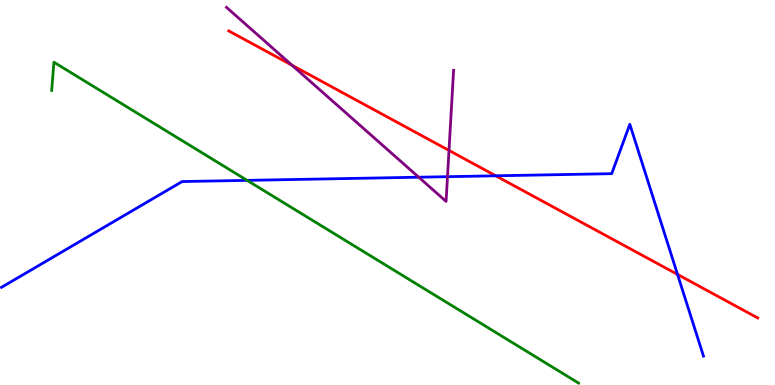[{'lines': ['blue', 'red'], 'intersections': [{'x': 6.4, 'y': 5.43}, {'x': 8.74, 'y': 2.87}]}, {'lines': ['green', 'red'], 'intersections': []}, {'lines': ['purple', 'red'], 'intersections': [{'x': 3.77, 'y': 8.31}, {'x': 5.79, 'y': 6.09}]}, {'lines': ['blue', 'green'], 'intersections': [{'x': 3.19, 'y': 5.32}]}, {'lines': ['blue', 'purple'], 'intersections': [{'x': 5.4, 'y': 5.4}, {'x': 5.77, 'y': 5.41}]}, {'lines': ['green', 'purple'], 'intersections': []}]